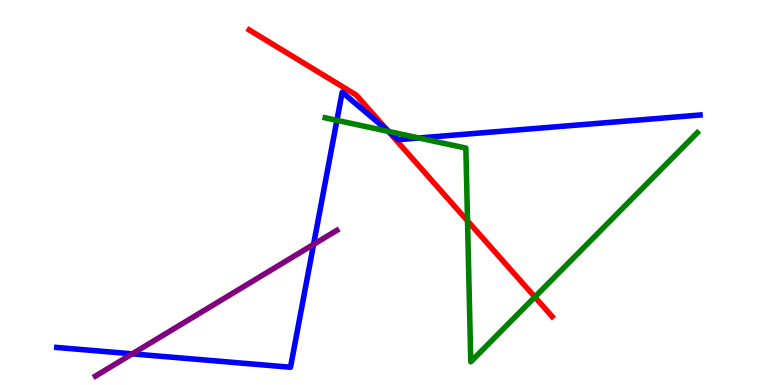[{'lines': ['blue', 'red'], 'intersections': [{'x': 5.0, 'y': 6.61}]}, {'lines': ['green', 'red'], 'intersections': [{'x': 5.01, 'y': 6.59}, {'x': 6.03, 'y': 4.26}, {'x': 6.9, 'y': 2.29}]}, {'lines': ['purple', 'red'], 'intersections': []}, {'lines': ['blue', 'green'], 'intersections': [{'x': 4.35, 'y': 6.87}, {'x': 5.02, 'y': 6.59}, {'x': 5.41, 'y': 6.42}]}, {'lines': ['blue', 'purple'], 'intersections': [{'x': 1.71, 'y': 0.809}, {'x': 4.05, 'y': 3.65}]}, {'lines': ['green', 'purple'], 'intersections': []}]